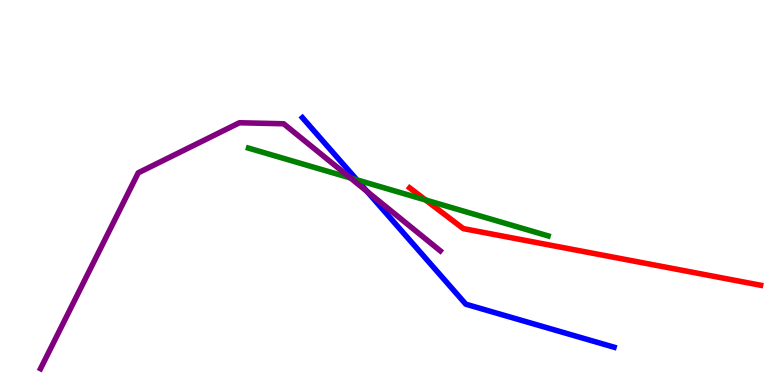[{'lines': ['blue', 'red'], 'intersections': []}, {'lines': ['green', 'red'], 'intersections': [{'x': 5.49, 'y': 4.81}]}, {'lines': ['purple', 'red'], 'intersections': []}, {'lines': ['blue', 'green'], 'intersections': [{'x': 4.61, 'y': 5.33}]}, {'lines': ['blue', 'purple'], 'intersections': [{'x': 4.74, 'y': 5.03}]}, {'lines': ['green', 'purple'], 'intersections': [{'x': 4.52, 'y': 5.38}]}]